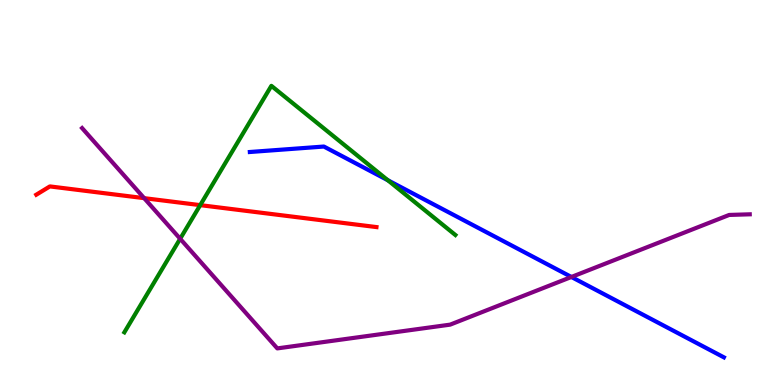[{'lines': ['blue', 'red'], 'intersections': []}, {'lines': ['green', 'red'], 'intersections': [{'x': 2.58, 'y': 4.67}]}, {'lines': ['purple', 'red'], 'intersections': [{'x': 1.86, 'y': 4.85}]}, {'lines': ['blue', 'green'], 'intersections': [{'x': 5.0, 'y': 5.32}]}, {'lines': ['blue', 'purple'], 'intersections': [{'x': 7.37, 'y': 2.81}]}, {'lines': ['green', 'purple'], 'intersections': [{'x': 2.32, 'y': 3.8}]}]